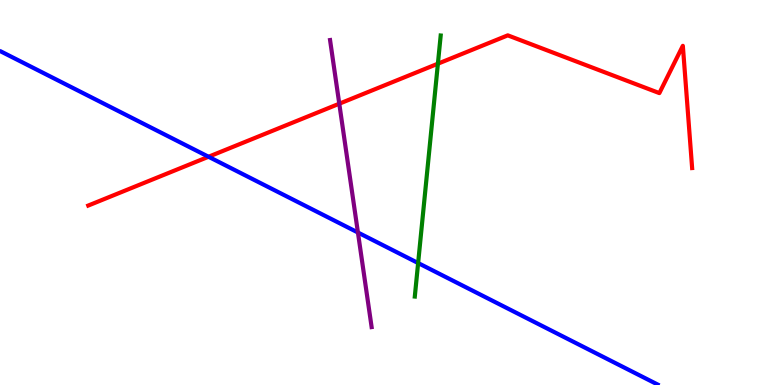[{'lines': ['blue', 'red'], 'intersections': [{'x': 2.69, 'y': 5.93}]}, {'lines': ['green', 'red'], 'intersections': [{'x': 5.65, 'y': 8.35}]}, {'lines': ['purple', 'red'], 'intersections': [{'x': 4.38, 'y': 7.31}]}, {'lines': ['blue', 'green'], 'intersections': [{'x': 5.4, 'y': 3.17}]}, {'lines': ['blue', 'purple'], 'intersections': [{'x': 4.62, 'y': 3.96}]}, {'lines': ['green', 'purple'], 'intersections': []}]